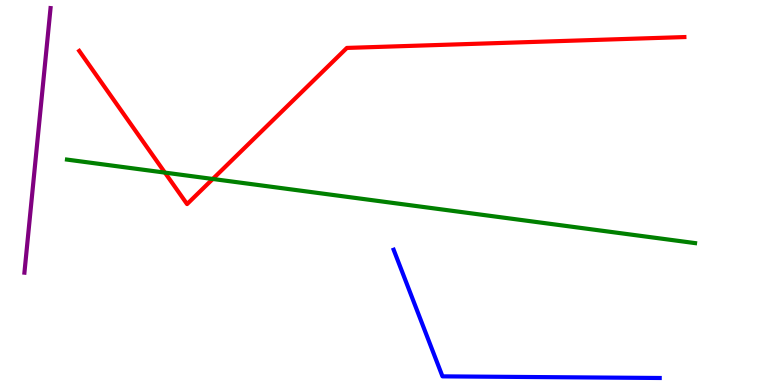[{'lines': ['blue', 'red'], 'intersections': []}, {'lines': ['green', 'red'], 'intersections': [{'x': 2.13, 'y': 5.52}, {'x': 2.75, 'y': 5.35}]}, {'lines': ['purple', 'red'], 'intersections': []}, {'lines': ['blue', 'green'], 'intersections': []}, {'lines': ['blue', 'purple'], 'intersections': []}, {'lines': ['green', 'purple'], 'intersections': []}]